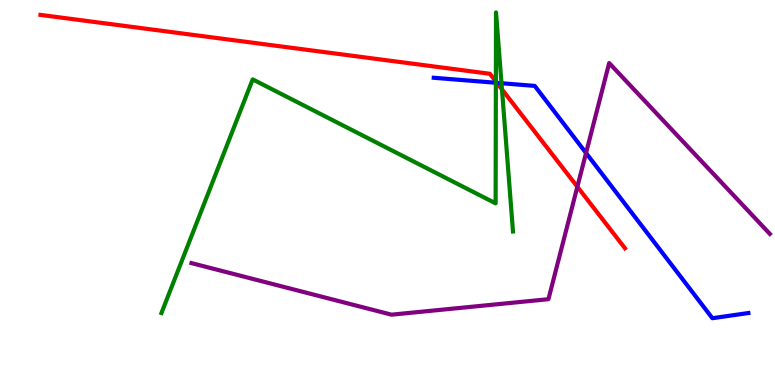[{'lines': ['blue', 'red'], 'intersections': [{'x': 6.41, 'y': 7.85}]}, {'lines': ['green', 'red'], 'intersections': [{'x': 6.4, 'y': 7.88}, {'x': 6.48, 'y': 7.68}]}, {'lines': ['purple', 'red'], 'intersections': [{'x': 7.45, 'y': 5.15}]}, {'lines': ['blue', 'green'], 'intersections': [{'x': 6.4, 'y': 7.85}, {'x': 6.47, 'y': 7.84}]}, {'lines': ['blue', 'purple'], 'intersections': [{'x': 7.56, 'y': 6.03}]}, {'lines': ['green', 'purple'], 'intersections': []}]